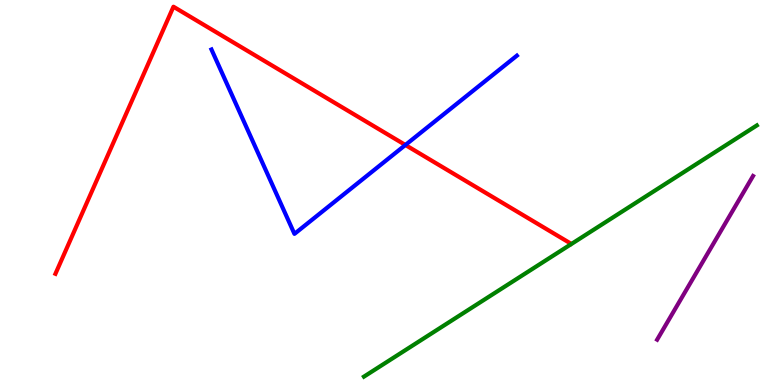[{'lines': ['blue', 'red'], 'intersections': [{'x': 5.23, 'y': 6.23}]}, {'lines': ['green', 'red'], 'intersections': []}, {'lines': ['purple', 'red'], 'intersections': []}, {'lines': ['blue', 'green'], 'intersections': []}, {'lines': ['blue', 'purple'], 'intersections': []}, {'lines': ['green', 'purple'], 'intersections': []}]